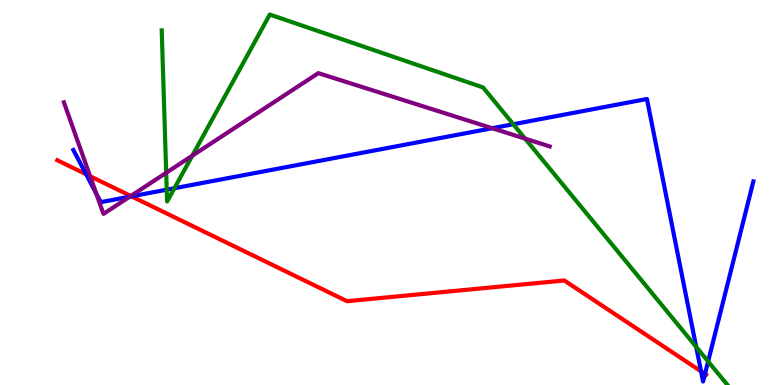[{'lines': ['blue', 'red'], 'intersections': [{'x': 1.11, 'y': 5.47}, {'x': 1.7, 'y': 4.9}, {'x': 9.05, 'y': 0.355}, {'x': 9.1, 'y': 0.287}]}, {'lines': ['green', 'red'], 'intersections': []}, {'lines': ['purple', 'red'], 'intersections': [{'x': 1.16, 'y': 5.42}, {'x': 1.69, 'y': 4.91}]}, {'lines': ['blue', 'green'], 'intersections': [{'x': 2.15, 'y': 5.07}, {'x': 2.25, 'y': 5.11}, {'x': 6.62, 'y': 6.77}, {'x': 8.98, 'y': 0.99}, {'x': 9.14, 'y': 0.612}]}, {'lines': ['blue', 'purple'], 'intersections': [{'x': 1.24, 'y': 4.97}, {'x': 1.67, 'y': 4.89}, {'x': 6.35, 'y': 6.67}]}, {'lines': ['green', 'purple'], 'intersections': [{'x': 2.14, 'y': 5.51}, {'x': 2.48, 'y': 5.96}, {'x': 6.78, 'y': 6.4}]}]